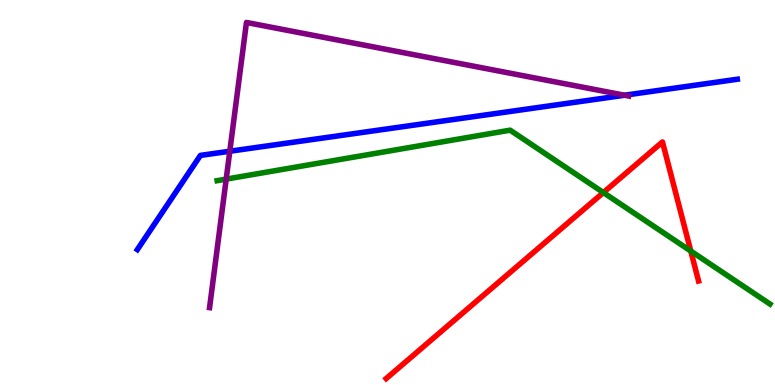[{'lines': ['blue', 'red'], 'intersections': []}, {'lines': ['green', 'red'], 'intersections': [{'x': 7.79, 'y': 5.0}, {'x': 8.91, 'y': 3.48}]}, {'lines': ['purple', 'red'], 'intersections': []}, {'lines': ['blue', 'green'], 'intersections': []}, {'lines': ['blue', 'purple'], 'intersections': [{'x': 2.97, 'y': 6.07}, {'x': 8.06, 'y': 7.53}]}, {'lines': ['green', 'purple'], 'intersections': [{'x': 2.92, 'y': 5.35}]}]